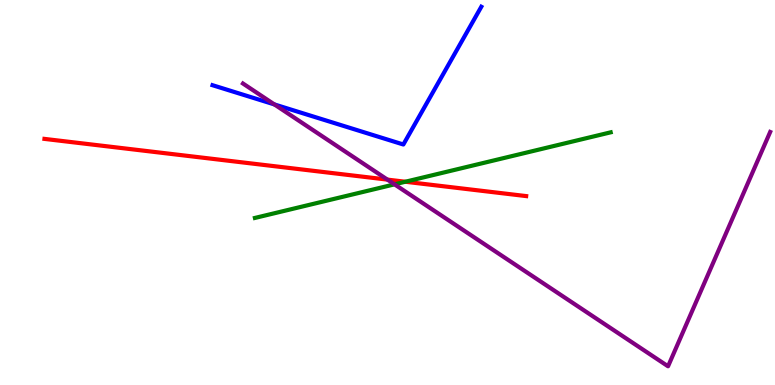[{'lines': ['blue', 'red'], 'intersections': []}, {'lines': ['green', 'red'], 'intersections': [{'x': 5.23, 'y': 5.28}]}, {'lines': ['purple', 'red'], 'intersections': [{'x': 5.0, 'y': 5.33}]}, {'lines': ['blue', 'green'], 'intersections': []}, {'lines': ['blue', 'purple'], 'intersections': [{'x': 3.54, 'y': 7.29}]}, {'lines': ['green', 'purple'], 'intersections': [{'x': 5.09, 'y': 5.21}]}]